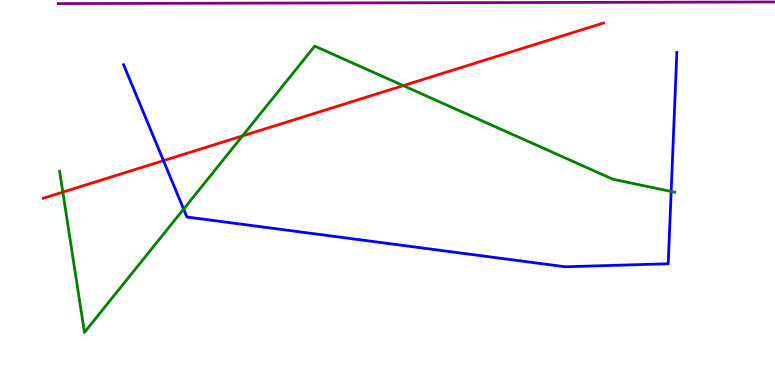[{'lines': ['blue', 'red'], 'intersections': [{'x': 2.11, 'y': 5.83}]}, {'lines': ['green', 'red'], 'intersections': [{'x': 0.811, 'y': 5.01}, {'x': 3.13, 'y': 6.47}, {'x': 5.2, 'y': 7.78}]}, {'lines': ['purple', 'red'], 'intersections': []}, {'lines': ['blue', 'green'], 'intersections': [{'x': 2.37, 'y': 4.57}, {'x': 8.66, 'y': 5.03}]}, {'lines': ['blue', 'purple'], 'intersections': []}, {'lines': ['green', 'purple'], 'intersections': []}]